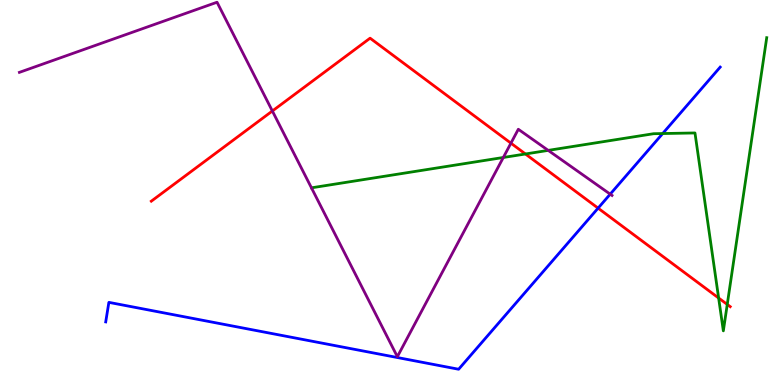[{'lines': ['blue', 'red'], 'intersections': [{'x': 7.72, 'y': 4.59}]}, {'lines': ['green', 'red'], 'intersections': [{'x': 6.78, 'y': 6.0}, {'x': 9.27, 'y': 2.26}, {'x': 9.38, 'y': 2.09}]}, {'lines': ['purple', 'red'], 'intersections': [{'x': 3.51, 'y': 7.12}, {'x': 6.59, 'y': 6.28}]}, {'lines': ['blue', 'green'], 'intersections': [{'x': 8.55, 'y': 6.53}]}, {'lines': ['blue', 'purple'], 'intersections': [{'x': 7.87, 'y': 4.96}]}, {'lines': ['green', 'purple'], 'intersections': [{'x': 6.49, 'y': 5.91}, {'x': 7.07, 'y': 6.09}]}]